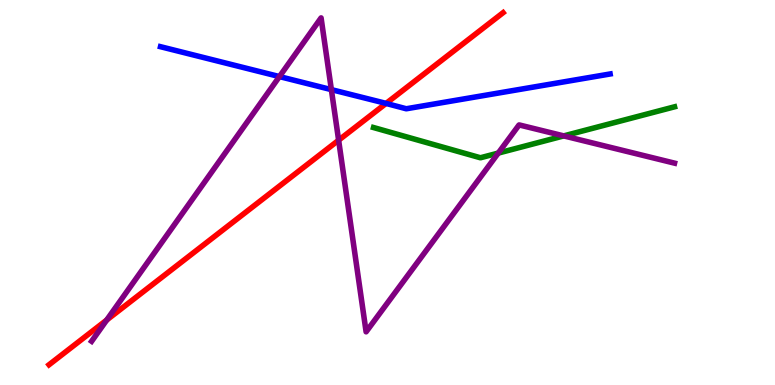[{'lines': ['blue', 'red'], 'intersections': [{'x': 4.98, 'y': 7.31}]}, {'lines': ['green', 'red'], 'intersections': []}, {'lines': ['purple', 'red'], 'intersections': [{'x': 1.38, 'y': 1.69}, {'x': 4.37, 'y': 6.36}]}, {'lines': ['blue', 'green'], 'intersections': []}, {'lines': ['blue', 'purple'], 'intersections': [{'x': 3.61, 'y': 8.01}, {'x': 4.28, 'y': 7.67}]}, {'lines': ['green', 'purple'], 'intersections': [{'x': 6.43, 'y': 6.02}, {'x': 7.27, 'y': 6.47}]}]